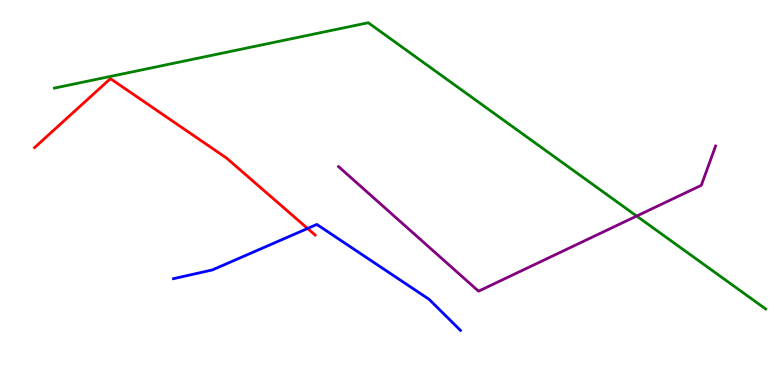[{'lines': ['blue', 'red'], 'intersections': [{'x': 3.97, 'y': 4.07}]}, {'lines': ['green', 'red'], 'intersections': []}, {'lines': ['purple', 'red'], 'intersections': []}, {'lines': ['blue', 'green'], 'intersections': []}, {'lines': ['blue', 'purple'], 'intersections': []}, {'lines': ['green', 'purple'], 'intersections': [{'x': 8.22, 'y': 4.39}]}]